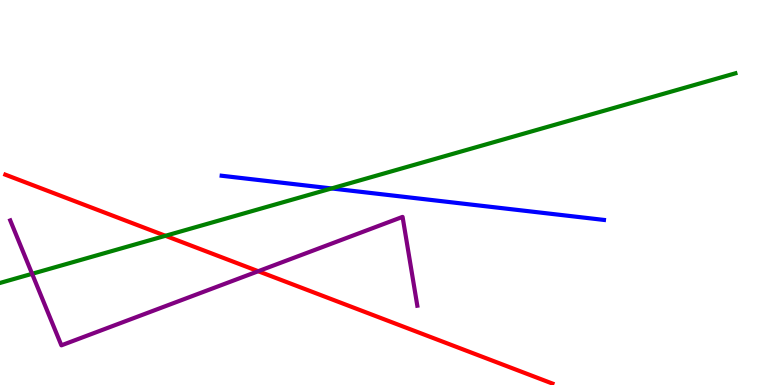[{'lines': ['blue', 'red'], 'intersections': []}, {'lines': ['green', 'red'], 'intersections': [{'x': 2.13, 'y': 3.88}]}, {'lines': ['purple', 'red'], 'intersections': [{'x': 3.33, 'y': 2.96}]}, {'lines': ['blue', 'green'], 'intersections': [{'x': 4.28, 'y': 5.11}]}, {'lines': ['blue', 'purple'], 'intersections': []}, {'lines': ['green', 'purple'], 'intersections': [{'x': 0.414, 'y': 2.89}]}]